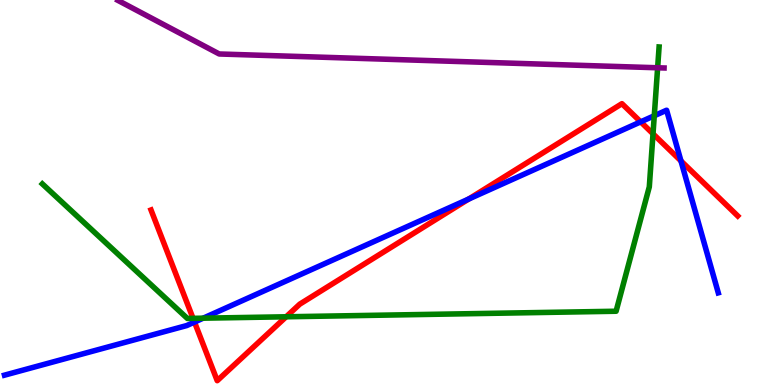[{'lines': ['blue', 'red'], 'intersections': [{'x': 2.51, 'y': 1.63}, {'x': 6.05, 'y': 4.83}, {'x': 8.27, 'y': 6.83}, {'x': 8.79, 'y': 5.82}]}, {'lines': ['green', 'red'], 'intersections': [{'x': 2.49, 'y': 1.73}, {'x': 3.69, 'y': 1.77}, {'x': 8.43, 'y': 6.52}]}, {'lines': ['purple', 'red'], 'intersections': []}, {'lines': ['blue', 'green'], 'intersections': [{'x': 2.62, 'y': 1.74}, {'x': 8.44, 'y': 6.99}]}, {'lines': ['blue', 'purple'], 'intersections': []}, {'lines': ['green', 'purple'], 'intersections': [{'x': 8.49, 'y': 8.24}]}]